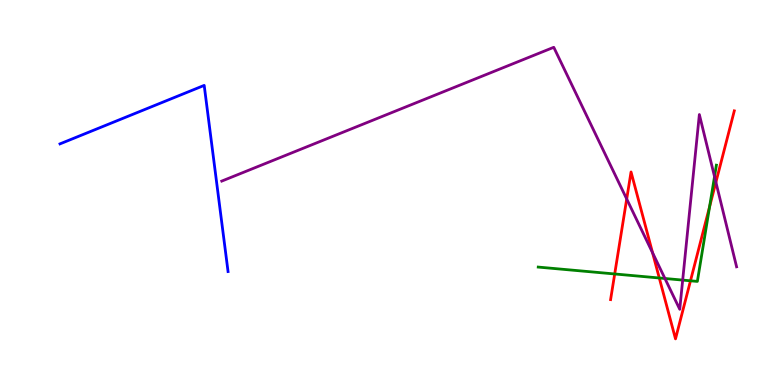[{'lines': ['blue', 'red'], 'intersections': []}, {'lines': ['green', 'red'], 'intersections': [{'x': 7.93, 'y': 2.88}, {'x': 8.51, 'y': 2.78}, {'x': 8.91, 'y': 2.71}, {'x': 9.16, 'y': 4.63}]}, {'lines': ['purple', 'red'], 'intersections': [{'x': 8.09, 'y': 4.83}, {'x': 8.42, 'y': 3.43}, {'x': 9.24, 'y': 5.27}]}, {'lines': ['blue', 'green'], 'intersections': []}, {'lines': ['blue', 'purple'], 'intersections': []}, {'lines': ['green', 'purple'], 'intersections': [{'x': 8.58, 'y': 2.77}, {'x': 8.81, 'y': 2.72}, {'x': 9.22, 'y': 5.41}]}]